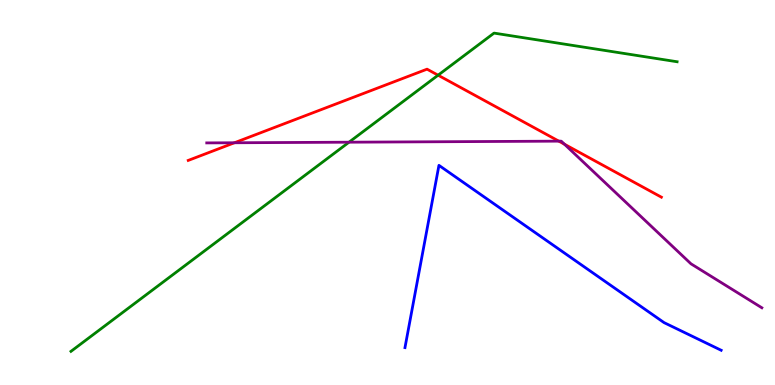[{'lines': ['blue', 'red'], 'intersections': []}, {'lines': ['green', 'red'], 'intersections': [{'x': 5.65, 'y': 8.05}]}, {'lines': ['purple', 'red'], 'intersections': [{'x': 3.02, 'y': 6.29}, {'x': 7.21, 'y': 6.33}, {'x': 7.28, 'y': 6.25}]}, {'lines': ['blue', 'green'], 'intersections': []}, {'lines': ['blue', 'purple'], 'intersections': []}, {'lines': ['green', 'purple'], 'intersections': [{'x': 4.5, 'y': 6.31}]}]